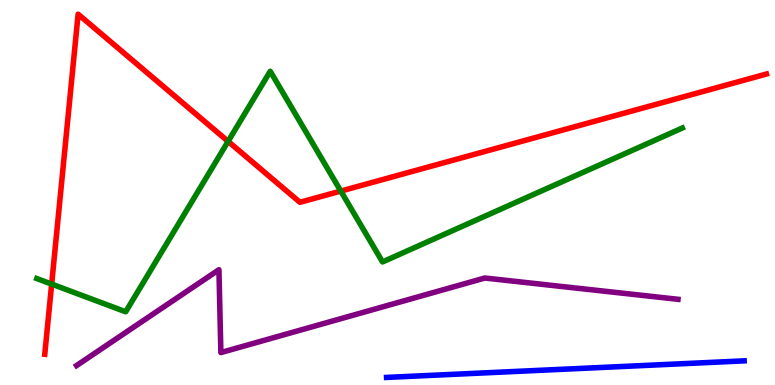[{'lines': ['blue', 'red'], 'intersections': []}, {'lines': ['green', 'red'], 'intersections': [{'x': 0.667, 'y': 2.62}, {'x': 2.94, 'y': 6.33}, {'x': 4.4, 'y': 5.04}]}, {'lines': ['purple', 'red'], 'intersections': []}, {'lines': ['blue', 'green'], 'intersections': []}, {'lines': ['blue', 'purple'], 'intersections': []}, {'lines': ['green', 'purple'], 'intersections': []}]